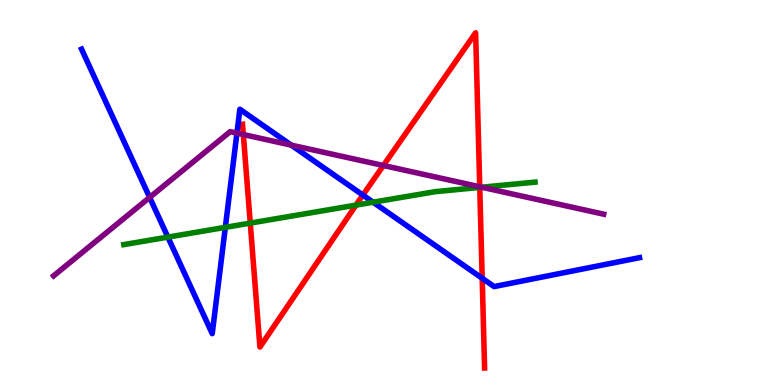[{'lines': ['blue', 'red'], 'intersections': [{'x': 4.68, 'y': 4.93}, {'x': 6.22, 'y': 2.77}]}, {'lines': ['green', 'red'], 'intersections': [{'x': 3.23, 'y': 4.21}, {'x': 4.59, 'y': 4.67}, {'x': 6.19, 'y': 5.13}]}, {'lines': ['purple', 'red'], 'intersections': [{'x': 3.14, 'y': 6.51}, {'x': 4.95, 'y': 5.7}, {'x': 6.19, 'y': 5.15}]}, {'lines': ['blue', 'green'], 'intersections': [{'x': 2.17, 'y': 3.84}, {'x': 2.91, 'y': 4.09}, {'x': 4.81, 'y': 4.75}]}, {'lines': ['blue', 'purple'], 'intersections': [{'x': 1.93, 'y': 4.87}, {'x': 3.06, 'y': 6.54}, {'x': 3.76, 'y': 6.23}]}, {'lines': ['green', 'purple'], 'intersections': [{'x': 6.22, 'y': 5.14}]}]